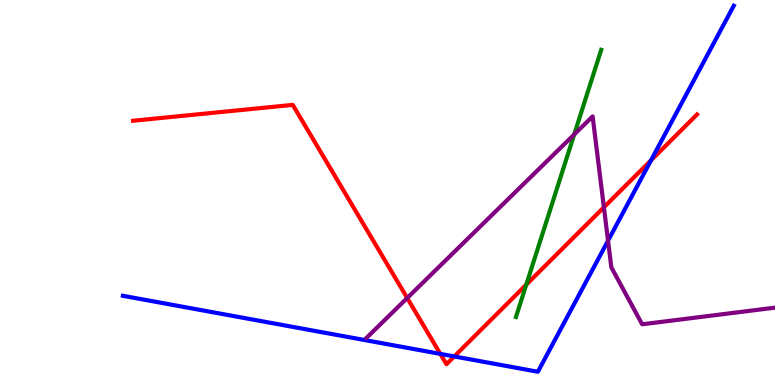[{'lines': ['blue', 'red'], 'intersections': [{'x': 5.68, 'y': 0.808}, {'x': 5.86, 'y': 0.742}, {'x': 8.4, 'y': 5.84}]}, {'lines': ['green', 'red'], 'intersections': [{'x': 6.79, 'y': 2.61}]}, {'lines': ['purple', 'red'], 'intersections': [{'x': 5.25, 'y': 2.26}, {'x': 7.79, 'y': 4.62}]}, {'lines': ['blue', 'green'], 'intersections': []}, {'lines': ['blue', 'purple'], 'intersections': [{'x': 7.85, 'y': 3.75}]}, {'lines': ['green', 'purple'], 'intersections': [{'x': 7.41, 'y': 6.51}]}]